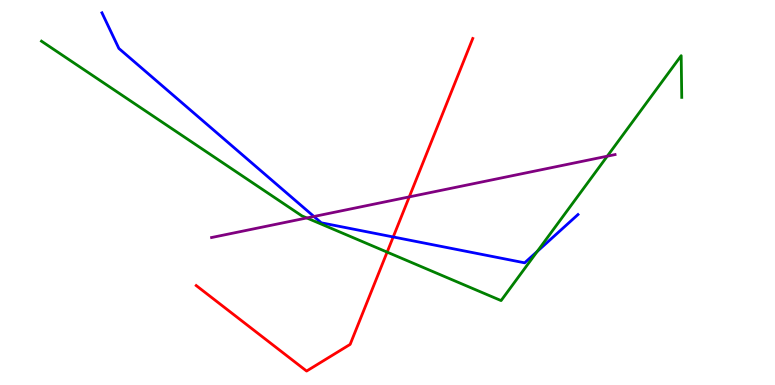[{'lines': ['blue', 'red'], 'intersections': [{'x': 5.07, 'y': 3.85}]}, {'lines': ['green', 'red'], 'intersections': [{'x': 5.0, 'y': 3.45}]}, {'lines': ['purple', 'red'], 'intersections': [{'x': 5.28, 'y': 4.89}]}, {'lines': ['blue', 'green'], 'intersections': [{'x': 6.93, 'y': 3.47}]}, {'lines': ['blue', 'purple'], 'intersections': [{'x': 4.05, 'y': 4.38}]}, {'lines': ['green', 'purple'], 'intersections': [{'x': 3.96, 'y': 4.34}, {'x': 7.84, 'y': 5.94}]}]